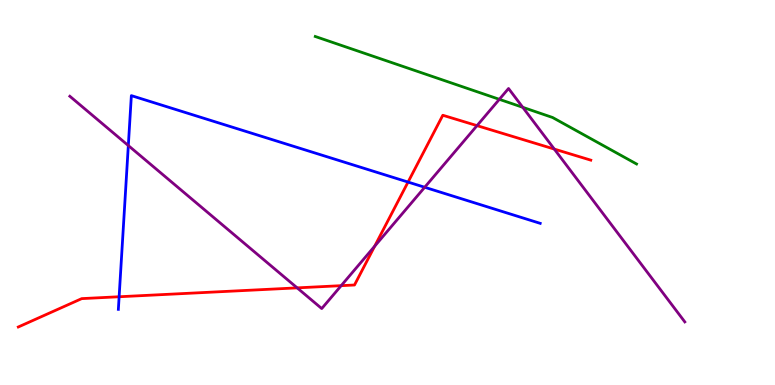[{'lines': ['blue', 'red'], 'intersections': [{'x': 1.54, 'y': 2.29}, {'x': 5.27, 'y': 5.27}]}, {'lines': ['green', 'red'], 'intersections': []}, {'lines': ['purple', 'red'], 'intersections': [{'x': 3.83, 'y': 2.52}, {'x': 4.4, 'y': 2.58}, {'x': 4.83, 'y': 3.61}, {'x': 6.16, 'y': 6.74}, {'x': 7.15, 'y': 6.13}]}, {'lines': ['blue', 'green'], 'intersections': []}, {'lines': ['blue', 'purple'], 'intersections': [{'x': 1.66, 'y': 6.22}, {'x': 5.48, 'y': 5.14}]}, {'lines': ['green', 'purple'], 'intersections': [{'x': 6.44, 'y': 7.42}, {'x': 6.75, 'y': 7.21}]}]